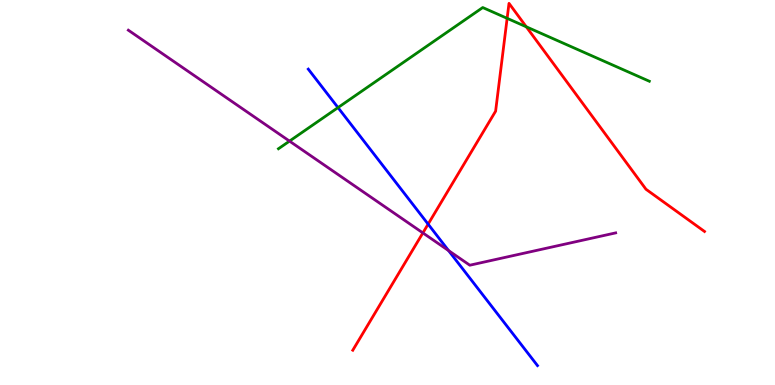[{'lines': ['blue', 'red'], 'intersections': [{'x': 5.52, 'y': 4.18}]}, {'lines': ['green', 'red'], 'intersections': [{'x': 6.54, 'y': 9.52}, {'x': 6.79, 'y': 9.3}]}, {'lines': ['purple', 'red'], 'intersections': [{'x': 5.46, 'y': 3.95}]}, {'lines': ['blue', 'green'], 'intersections': [{'x': 4.36, 'y': 7.21}]}, {'lines': ['blue', 'purple'], 'intersections': [{'x': 5.79, 'y': 3.49}]}, {'lines': ['green', 'purple'], 'intersections': [{'x': 3.74, 'y': 6.33}]}]